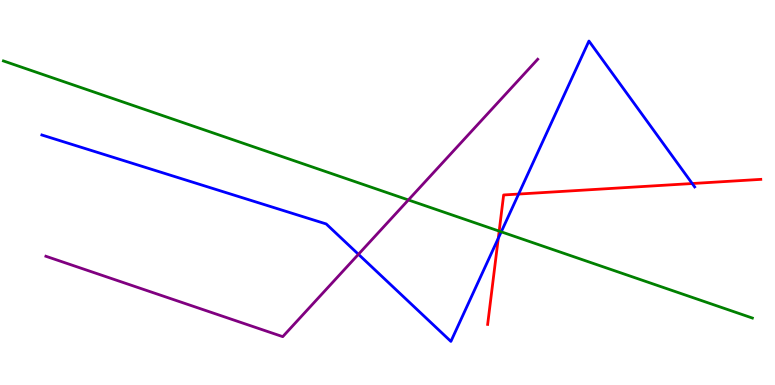[{'lines': ['blue', 'red'], 'intersections': [{'x': 6.43, 'y': 3.81}, {'x': 6.69, 'y': 4.96}, {'x': 8.93, 'y': 5.23}]}, {'lines': ['green', 'red'], 'intersections': [{'x': 6.44, 'y': 4.0}]}, {'lines': ['purple', 'red'], 'intersections': []}, {'lines': ['blue', 'green'], 'intersections': [{'x': 6.47, 'y': 3.98}]}, {'lines': ['blue', 'purple'], 'intersections': [{'x': 4.62, 'y': 3.39}]}, {'lines': ['green', 'purple'], 'intersections': [{'x': 5.27, 'y': 4.81}]}]